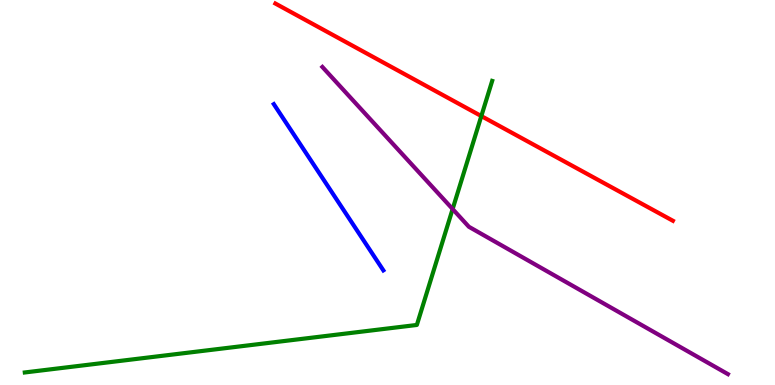[{'lines': ['blue', 'red'], 'intersections': []}, {'lines': ['green', 'red'], 'intersections': [{'x': 6.21, 'y': 6.98}]}, {'lines': ['purple', 'red'], 'intersections': []}, {'lines': ['blue', 'green'], 'intersections': []}, {'lines': ['blue', 'purple'], 'intersections': []}, {'lines': ['green', 'purple'], 'intersections': [{'x': 5.84, 'y': 4.57}]}]